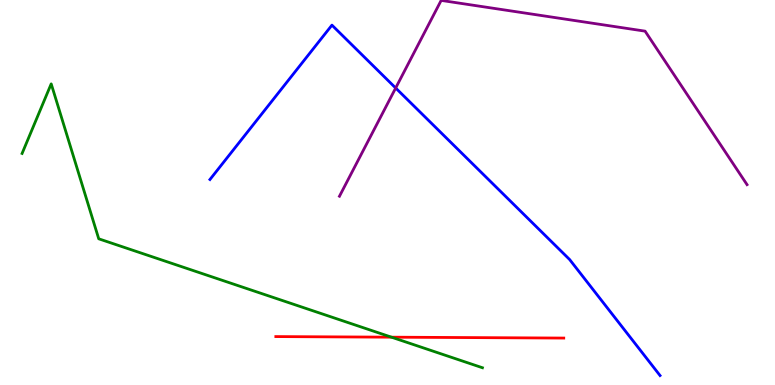[{'lines': ['blue', 'red'], 'intersections': []}, {'lines': ['green', 'red'], 'intersections': [{'x': 5.05, 'y': 1.24}]}, {'lines': ['purple', 'red'], 'intersections': []}, {'lines': ['blue', 'green'], 'intersections': []}, {'lines': ['blue', 'purple'], 'intersections': [{'x': 5.11, 'y': 7.71}]}, {'lines': ['green', 'purple'], 'intersections': []}]